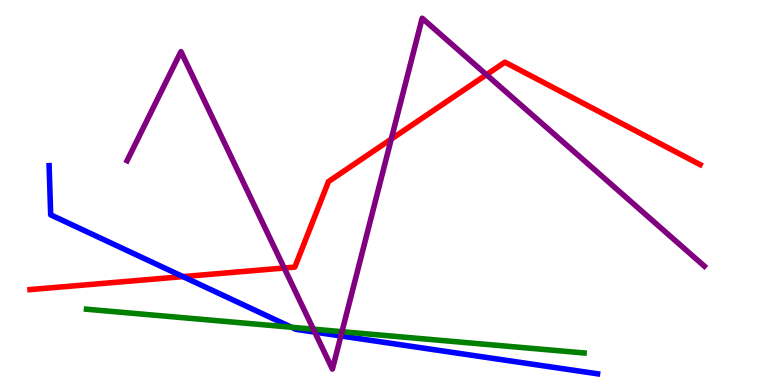[{'lines': ['blue', 'red'], 'intersections': [{'x': 2.36, 'y': 2.82}]}, {'lines': ['green', 'red'], 'intersections': []}, {'lines': ['purple', 'red'], 'intersections': [{'x': 3.67, 'y': 3.04}, {'x': 5.05, 'y': 6.39}, {'x': 6.28, 'y': 8.06}]}, {'lines': ['blue', 'green'], 'intersections': [{'x': 3.76, 'y': 1.5}]}, {'lines': ['blue', 'purple'], 'intersections': [{'x': 4.06, 'y': 1.37}, {'x': 4.4, 'y': 1.27}]}, {'lines': ['green', 'purple'], 'intersections': [{'x': 4.04, 'y': 1.45}, {'x': 4.41, 'y': 1.38}]}]